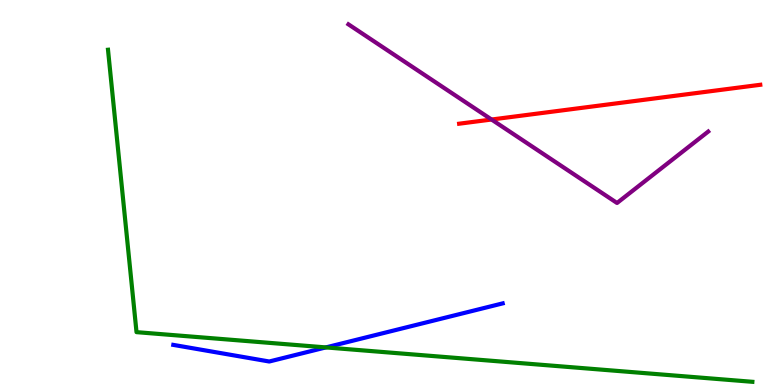[{'lines': ['blue', 'red'], 'intersections': []}, {'lines': ['green', 'red'], 'intersections': []}, {'lines': ['purple', 'red'], 'intersections': [{'x': 6.34, 'y': 6.9}]}, {'lines': ['blue', 'green'], 'intersections': [{'x': 4.2, 'y': 0.976}]}, {'lines': ['blue', 'purple'], 'intersections': []}, {'lines': ['green', 'purple'], 'intersections': []}]